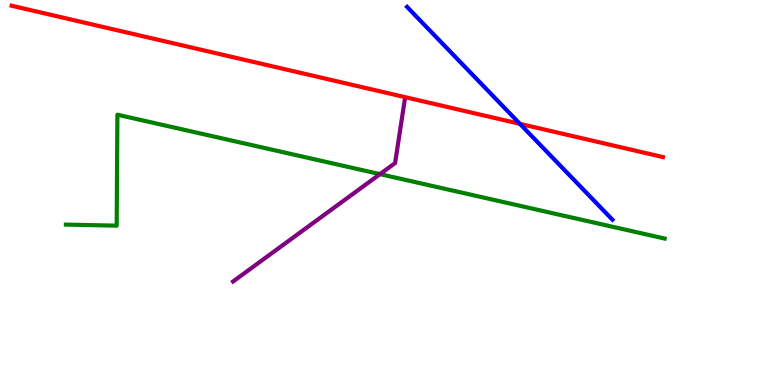[{'lines': ['blue', 'red'], 'intersections': [{'x': 6.71, 'y': 6.78}]}, {'lines': ['green', 'red'], 'intersections': []}, {'lines': ['purple', 'red'], 'intersections': []}, {'lines': ['blue', 'green'], 'intersections': []}, {'lines': ['blue', 'purple'], 'intersections': []}, {'lines': ['green', 'purple'], 'intersections': [{'x': 4.9, 'y': 5.48}]}]